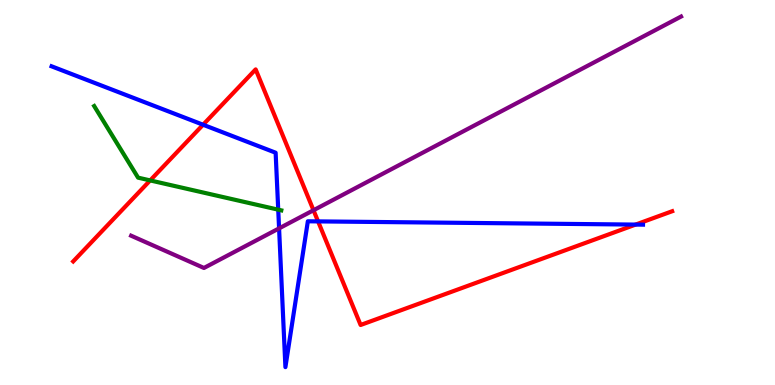[{'lines': ['blue', 'red'], 'intersections': [{'x': 2.62, 'y': 6.76}, {'x': 4.1, 'y': 4.25}, {'x': 8.2, 'y': 4.17}]}, {'lines': ['green', 'red'], 'intersections': [{'x': 1.94, 'y': 5.31}]}, {'lines': ['purple', 'red'], 'intersections': [{'x': 4.05, 'y': 4.54}]}, {'lines': ['blue', 'green'], 'intersections': [{'x': 3.59, 'y': 4.55}]}, {'lines': ['blue', 'purple'], 'intersections': [{'x': 3.6, 'y': 4.07}]}, {'lines': ['green', 'purple'], 'intersections': []}]